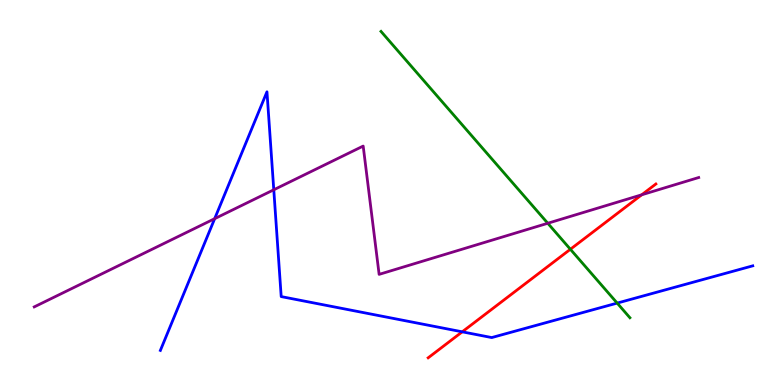[{'lines': ['blue', 'red'], 'intersections': [{'x': 5.96, 'y': 1.38}]}, {'lines': ['green', 'red'], 'intersections': [{'x': 7.36, 'y': 3.53}]}, {'lines': ['purple', 'red'], 'intersections': [{'x': 8.28, 'y': 4.94}]}, {'lines': ['blue', 'green'], 'intersections': [{'x': 7.96, 'y': 2.13}]}, {'lines': ['blue', 'purple'], 'intersections': [{'x': 2.77, 'y': 4.32}, {'x': 3.53, 'y': 5.07}]}, {'lines': ['green', 'purple'], 'intersections': [{'x': 7.07, 'y': 4.2}]}]